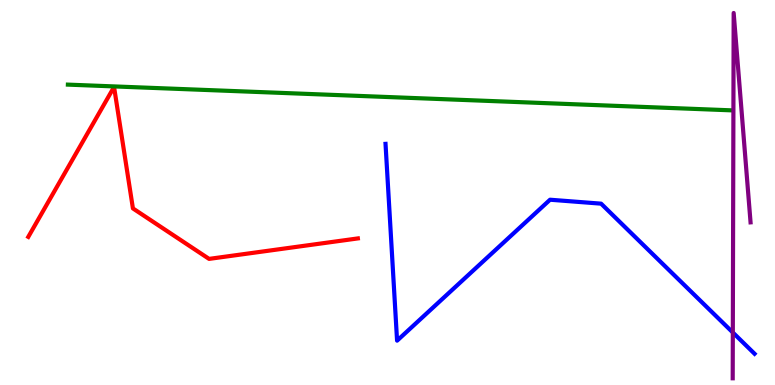[{'lines': ['blue', 'red'], 'intersections': []}, {'lines': ['green', 'red'], 'intersections': []}, {'lines': ['purple', 'red'], 'intersections': []}, {'lines': ['blue', 'green'], 'intersections': []}, {'lines': ['blue', 'purple'], 'intersections': [{'x': 9.46, 'y': 1.36}]}, {'lines': ['green', 'purple'], 'intersections': []}]